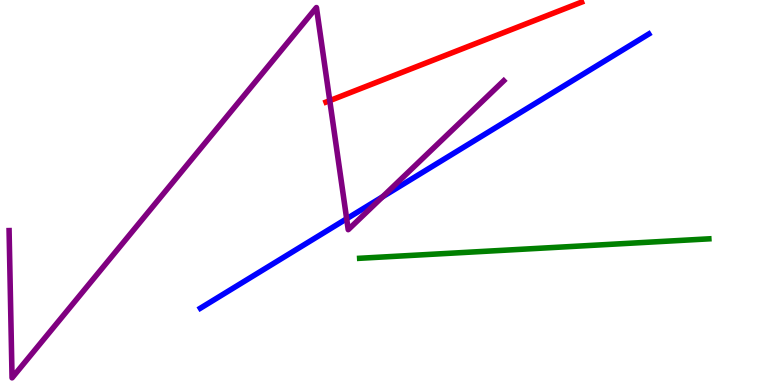[{'lines': ['blue', 'red'], 'intersections': []}, {'lines': ['green', 'red'], 'intersections': []}, {'lines': ['purple', 'red'], 'intersections': [{'x': 4.26, 'y': 7.39}]}, {'lines': ['blue', 'green'], 'intersections': []}, {'lines': ['blue', 'purple'], 'intersections': [{'x': 4.47, 'y': 4.32}, {'x': 4.94, 'y': 4.89}]}, {'lines': ['green', 'purple'], 'intersections': []}]